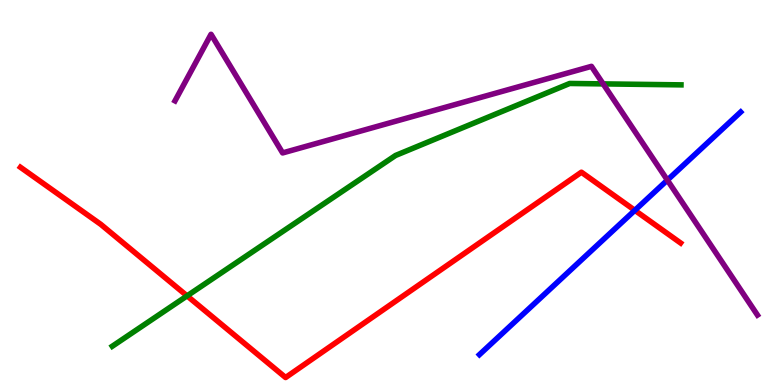[{'lines': ['blue', 'red'], 'intersections': [{'x': 8.19, 'y': 4.54}]}, {'lines': ['green', 'red'], 'intersections': [{'x': 2.41, 'y': 2.32}]}, {'lines': ['purple', 'red'], 'intersections': []}, {'lines': ['blue', 'green'], 'intersections': []}, {'lines': ['blue', 'purple'], 'intersections': [{'x': 8.61, 'y': 5.32}]}, {'lines': ['green', 'purple'], 'intersections': [{'x': 7.78, 'y': 7.82}]}]